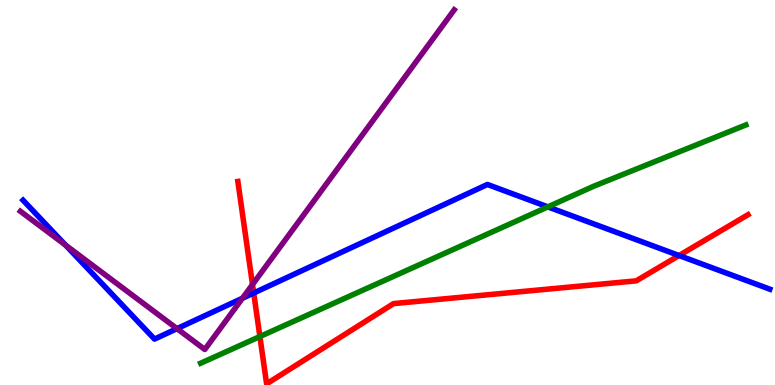[{'lines': ['blue', 'red'], 'intersections': [{'x': 3.27, 'y': 2.39}, {'x': 8.76, 'y': 3.36}]}, {'lines': ['green', 'red'], 'intersections': [{'x': 3.35, 'y': 1.26}]}, {'lines': ['purple', 'red'], 'intersections': [{'x': 3.26, 'y': 2.61}]}, {'lines': ['blue', 'green'], 'intersections': [{'x': 7.07, 'y': 4.63}]}, {'lines': ['blue', 'purple'], 'intersections': [{'x': 0.846, 'y': 3.63}, {'x': 2.28, 'y': 1.46}, {'x': 3.13, 'y': 2.25}]}, {'lines': ['green', 'purple'], 'intersections': []}]